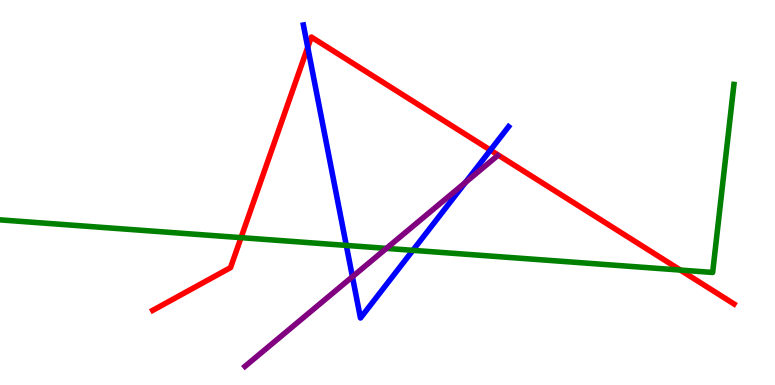[{'lines': ['blue', 'red'], 'intersections': [{'x': 3.97, 'y': 8.77}, {'x': 6.33, 'y': 6.1}]}, {'lines': ['green', 'red'], 'intersections': [{'x': 3.11, 'y': 3.83}, {'x': 8.78, 'y': 2.99}]}, {'lines': ['purple', 'red'], 'intersections': []}, {'lines': ['blue', 'green'], 'intersections': [{'x': 4.47, 'y': 3.63}, {'x': 5.33, 'y': 3.5}]}, {'lines': ['blue', 'purple'], 'intersections': [{'x': 4.55, 'y': 2.81}, {'x': 6.0, 'y': 5.26}]}, {'lines': ['green', 'purple'], 'intersections': [{'x': 4.99, 'y': 3.55}]}]